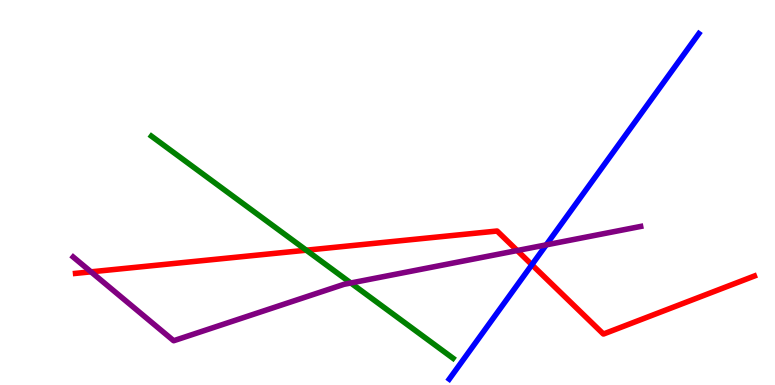[{'lines': ['blue', 'red'], 'intersections': [{'x': 6.86, 'y': 3.12}]}, {'lines': ['green', 'red'], 'intersections': [{'x': 3.95, 'y': 3.5}]}, {'lines': ['purple', 'red'], 'intersections': [{'x': 1.17, 'y': 2.94}, {'x': 6.67, 'y': 3.49}]}, {'lines': ['blue', 'green'], 'intersections': []}, {'lines': ['blue', 'purple'], 'intersections': [{'x': 7.05, 'y': 3.64}]}, {'lines': ['green', 'purple'], 'intersections': [{'x': 4.53, 'y': 2.65}]}]